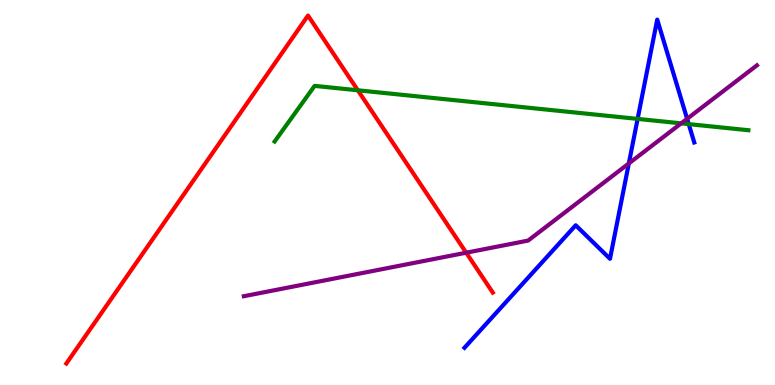[{'lines': ['blue', 'red'], 'intersections': []}, {'lines': ['green', 'red'], 'intersections': [{'x': 4.62, 'y': 7.65}]}, {'lines': ['purple', 'red'], 'intersections': [{'x': 6.02, 'y': 3.44}]}, {'lines': ['blue', 'green'], 'intersections': [{'x': 8.23, 'y': 6.91}, {'x': 8.89, 'y': 6.78}]}, {'lines': ['blue', 'purple'], 'intersections': [{'x': 8.11, 'y': 5.75}, {'x': 8.87, 'y': 6.91}]}, {'lines': ['green', 'purple'], 'intersections': [{'x': 8.79, 'y': 6.8}]}]